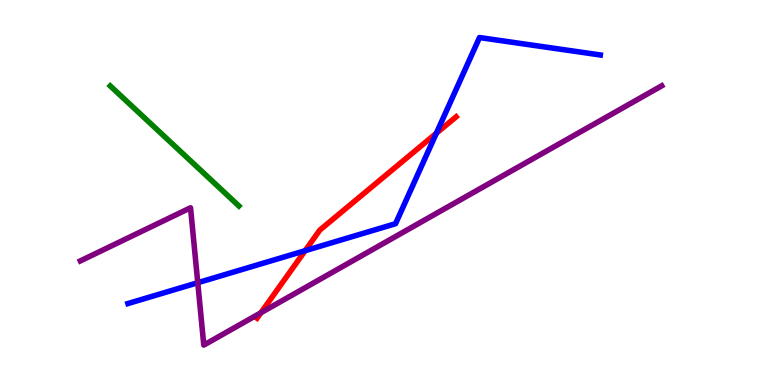[{'lines': ['blue', 'red'], 'intersections': [{'x': 3.94, 'y': 3.49}, {'x': 5.63, 'y': 6.54}]}, {'lines': ['green', 'red'], 'intersections': []}, {'lines': ['purple', 'red'], 'intersections': [{'x': 3.37, 'y': 1.88}]}, {'lines': ['blue', 'green'], 'intersections': []}, {'lines': ['blue', 'purple'], 'intersections': [{'x': 2.55, 'y': 2.66}]}, {'lines': ['green', 'purple'], 'intersections': []}]